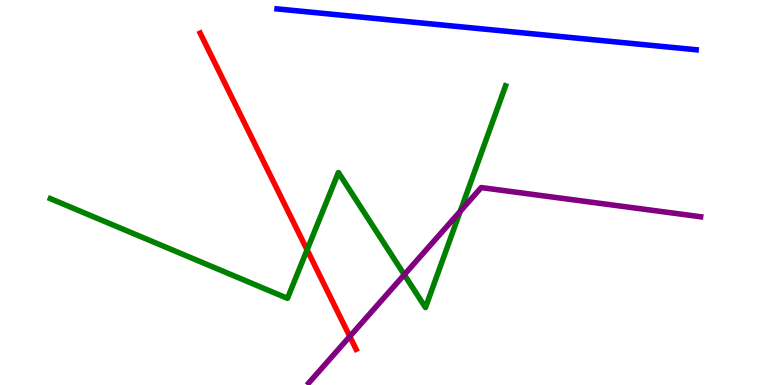[{'lines': ['blue', 'red'], 'intersections': []}, {'lines': ['green', 'red'], 'intersections': [{'x': 3.96, 'y': 3.51}]}, {'lines': ['purple', 'red'], 'intersections': [{'x': 4.51, 'y': 1.26}]}, {'lines': ['blue', 'green'], 'intersections': []}, {'lines': ['blue', 'purple'], 'intersections': []}, {'lines': ['green', 'purple'], 'intersections': [{'x': 5.22, 'y': 2.87}, {'x': 5.94, 'y': 4.51}]}]